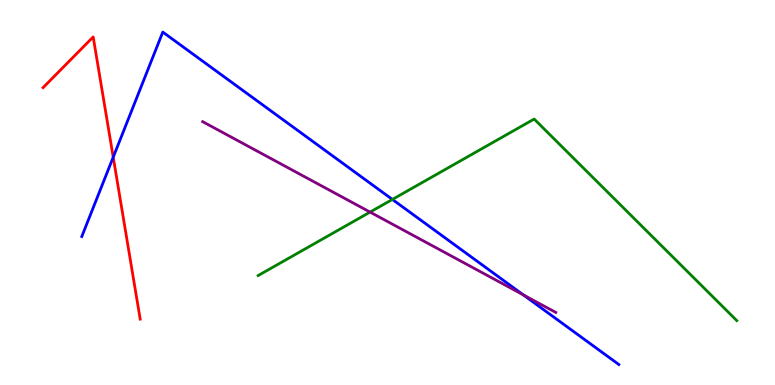[{'lines': ['blue', 'red'], 'intersections': [{'x': 1.46, 'y': 5.92}]}, {'lines': ['green', 'red'], 'intersections': []}, {'lines': ['purple', 'red'], 'intersections': []}, {'lines': ['blue', 'green'], 'intersections': [{'x': 5.06, 'y': 4.82}]}, {'lines': ['blue', 'purple'], 'intersections': [{'x': 6.75, 'y': 2.34}]}, {'lines': ['green', 'purple'], 'intersections': [{'x': 4.78, 'y': 4.49}]}]